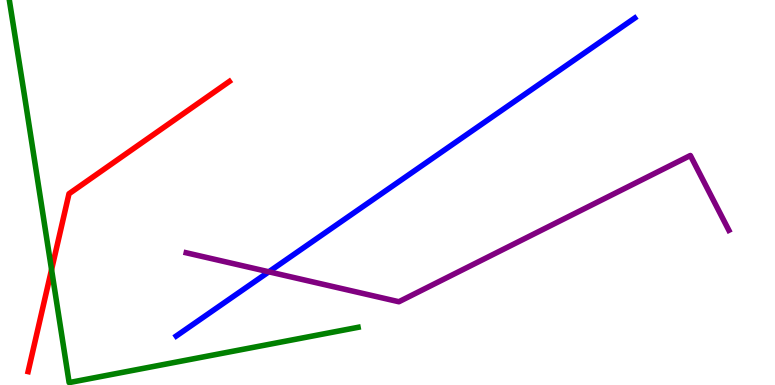[{'lines': ['blue', 'red'], 'intersections': []}, {'lines': ['green', 'red'], 'intersections': [{'x': 0.665, 'y': 3.0}]}, {'lines': ['purple', 'red'], 'intersections': []}, {'lines': ['blue', 'green'], 'intersections': []}, {'lines': ['blue', 'purple'], 'intersections': [{'x': 3.47, 'y': 2.94}]}, {'lines': ['green', 'purple'], 'intersections': []}]